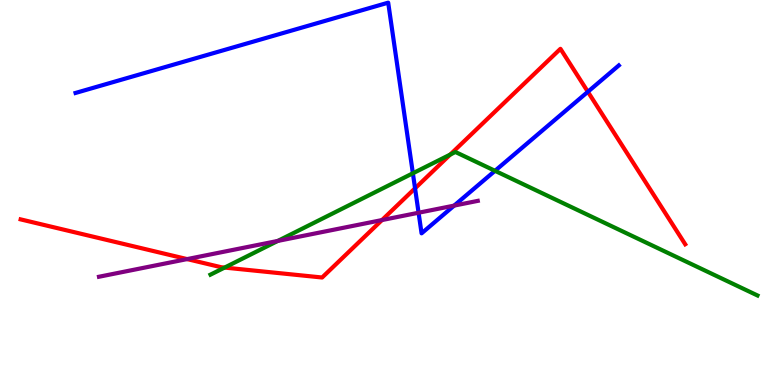[{'lines': ['blue', 'red'], 'intersections': [{'x': 5.36, 'y': 5.11}, {'x': 7.59, 'y': 7.62}]}, {'lines': ['green', 'red'], 'intersections': [{'x': 2.9, 'y': 3.05}, {'x': 5.81, 'y': 5.98}]}, {'lines': ['purple', 'red'], 'intersections': [{'x': 2.41, 'y': 3.27}, {'x': 4.93, 'y': 4.28}]}, {'lines': ['blue', 'green'], 'intersections': [{'x': 5.33, 'y': 5.5}, {'x': 6.39, 'y': 5.56}]}, {'lines': ['blue', 'purple'], 'intersections': [{'x': 5.4, 'y': 4.47}, {'x': 5.86, 'y': 4.66}]}, {'lines': ['green', 'purple'], 'intersections': [{'x': 3.58, 'y': 3.74}]}]